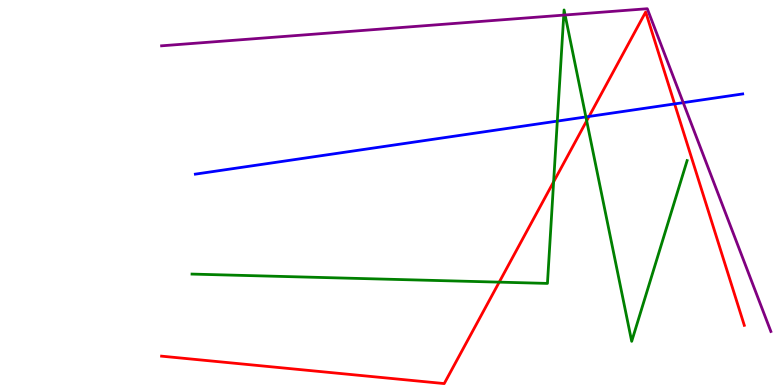[{'lines': ['blue', 'red'], 'intersections': [{'x': 7.6, 'y': 6.98}, {'x': 8.7, 'y': 7.3}]}, {'lines': ['green', 'red'], 'intersections': [{'x': 6.44, 'y': 2.67}, {'x': 7.14, 'y': 5.28}, {'x': 7.57, 'y': 6.86}]}, {'lines': ['purple', 'red'], 'intersections': []}, {'lines': ['blue', 'green'], 'intersections': [{'x': 7.19, 'y': 6.85}, {'x': 7.56, 'y': 6.96}]}, {'lines': ['blue', 'purple'], 'intersections': [{'x': 8.82, 'y': 7.33}]}, {'lines': ['green', 'purple'], 'intersections': [{'x': 7.27, 'y': 9.61}, {'x': 7.29, 'y': 9.61}]}]